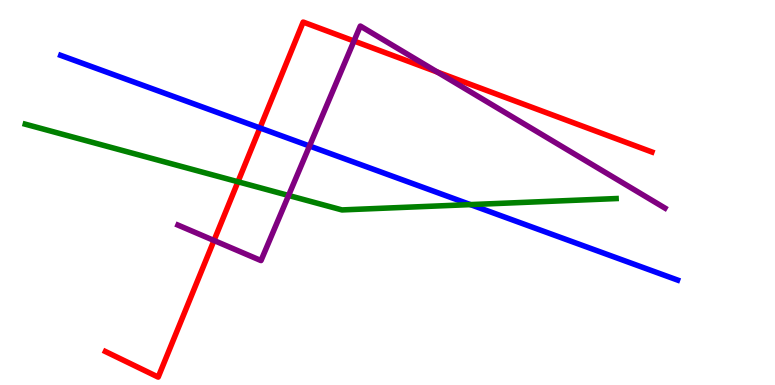[{'lines': ['blue', 'red'], 'intersections': [{'x': 3.35, 'y': 6.68}]}, {'lines': ['green', 'red'], 'intersections': [{'x': 3.07, 'y': 5.28}]}, {'lines': ['purple', 'red'], 'intersections': [{'x': 2.76, 'y': 3.75}, {'x': 4.57, 'y': 8.93}, {'x': 5.64, 'y': 8.13}]}, {'lines': ['blue', 'green'], 'intersections': [{'x': 6.07, 'y': 4.69}]}, {'lines': ['blue', 'purple'], 'intersections': [{'x': 3.99, 'y': 6.21}]}, {'lines': ['green', 'purple'], 'intersections': [{'x': 3.72, 'y': 4.92}]}]